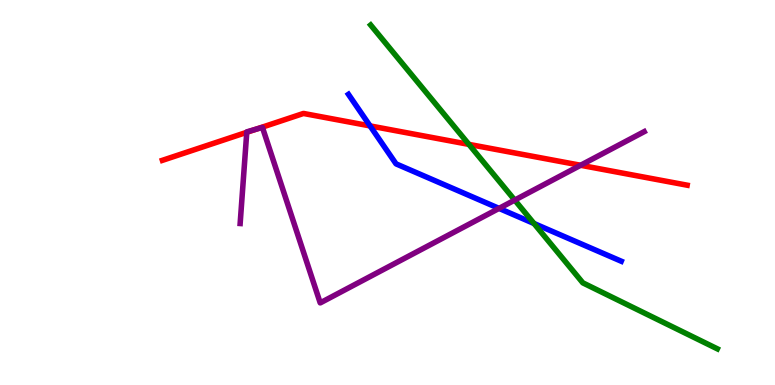[{'lines': ['blue', 'red'], 'intersections': [{'x': 4.77, 'y': 6.73}]}, {'lines': ['green', 'red'], 'intersections': [{'x': 6.05, 'y': 6.25}]}, {'lines': ['purple', 'red'], 'intersections': [{'x': 3.18, 'y': 6.56}, {'x': 3.31, 'y': 6.65}, {'x': 7.49, 'y': 5.71}]}, {'lines': ['blue', 'green'], 'intersections': [{'x': 6.89, 'y': 4.19}]}, {'lines': ['blue', 'purple'], 'intersections': [{'x': 6.44, 'y': 4.59}]}, {'lines': ['green', 'purple'], 'intersections': [{'x': 6.64, 'y': 4.8}]}]